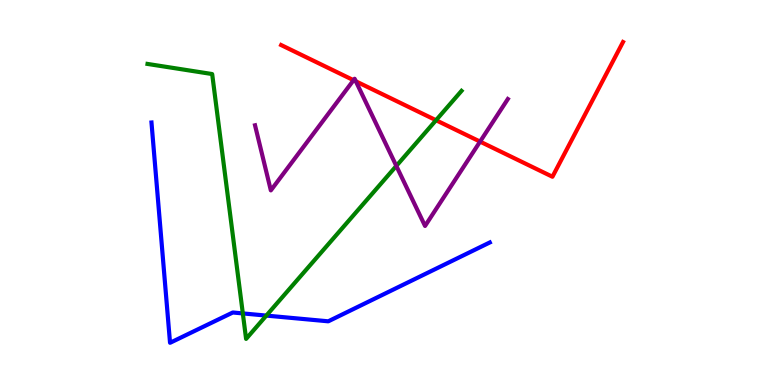[{'lines': ['blue', 'red'], 'intersections': []}, {'lines': ['green', 'red'], 'intersections': [{'x': 5.63, 'y': 6.88}]}, {'lines': ['purple', 'red'], 'intersections': [{'x': 4.56, 'y': 7.92}, {'x': 4.59, 'y': 7.89}, {'x': 6.19, 'y': 6.32}]}, {'lines': ['blue', 'green'], 'intersections': [{'x': 3.13, 'y': 1.86}, {'x': 3.44, 'y': 1.8}]}, {'lines': ['blue', 'purple'], 'intersections': []}, {'lines': ['green', 'purple'], 'intersections': [{'x': 5.11, 'y': 5.69}]}]